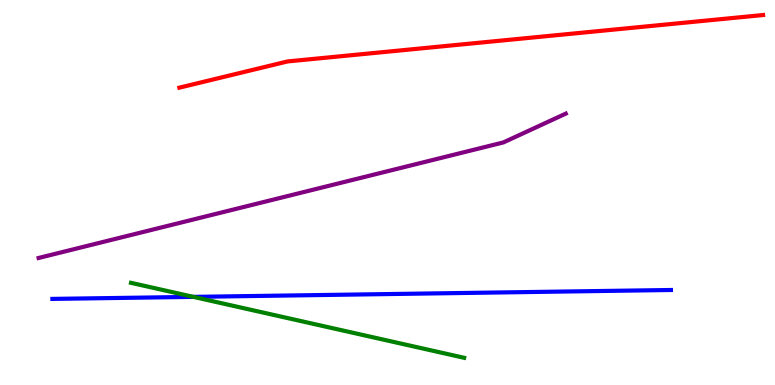[{'lines': ['blue', 'red'], 'intersections': []}, {'lines': ['green', 'red'], 'intersections': []}, {'lines': ['purple', 'red'], 'intersections': []}, {'lines': ['blue', 'green'], 'intersections': [{'x': 2.5, 'y': 2.29}]}, {'lines': ['blue', 'purple'], 'intersections': []}, {'lines': ['green', 'purple'], 'intersections': []}]